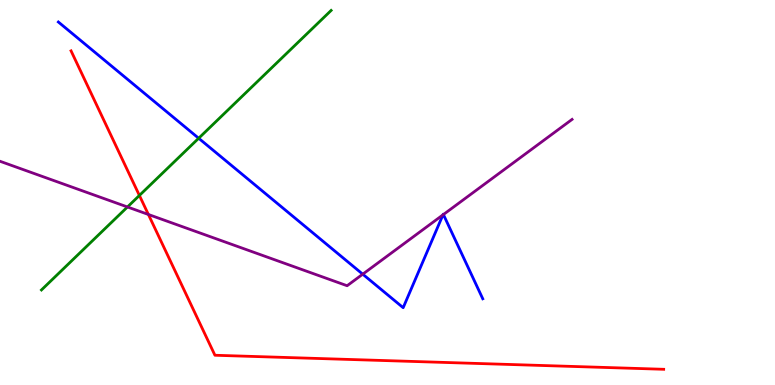[{'lines': ['blue', 'red'], 'intersections': []}, {'lines': ['green', 'red'], 'intersections': [{'x': 1.8, 'y': 4.92}]}, {'lines': ['purple', 'red'], 'intersections': [{'x': 1.91, 'y': 4.43}]}, {'lines': ['blue', 'green'], 'intersections': [{'x': 2.56, 'y': 6.41}]}, {'lines': ['blue', 'purple'], 'intersections': [{'x': 4.68, 'y': 2.88}, {'x': 5.72, 'y': 4.42}, {'x': 5.72, 'y': 4.43}]}, {'lines': ['green', 'purple'], 'intersections': [{'x': 1.64, 'y': 4.62}]}]